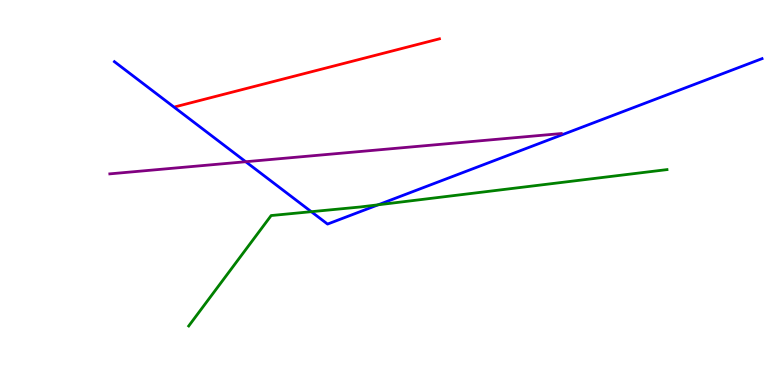[{'lines': ['blue', 'red'], 'intersections': []}, {'lines': ['green', 'red'], 'intersections': []}, {'lines': ['purple', 'red'], 'intersections': []}, {'lines': ['blue', 'green'], 'intersections': [{'x': 4.02, 'y': 4.5}, {'x': 4.88, 'y': 4.68}]}, {'lines': ['blue', 'purple'], 'intersections': [{'x': 3.17, 'y': 5.8}]}, {'lines': ['green', 'purple'], 'intersections': []}]